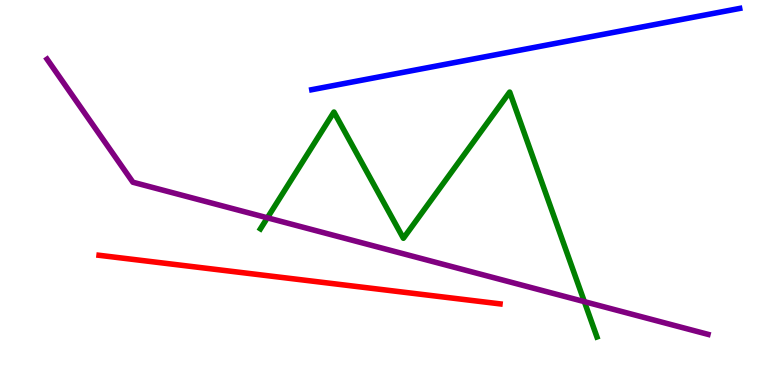[{'lines': ['blue', 'red'], 'intersections': []}, {'lines': ['green', 'red'], 'intersections': []}, {'lines': ['purple', 'red'], 'intersections': []}, {'lines': ['blue', 'green'], 'intersections': []}, {'lines': ['blue', 'purple'], 'intersections': []}, {'lines': ['green', 'purple'], 'intersections': [{'x': 3.45, 'y': 4.34}, {'x': 7.54, 'y': 2.17}]}]